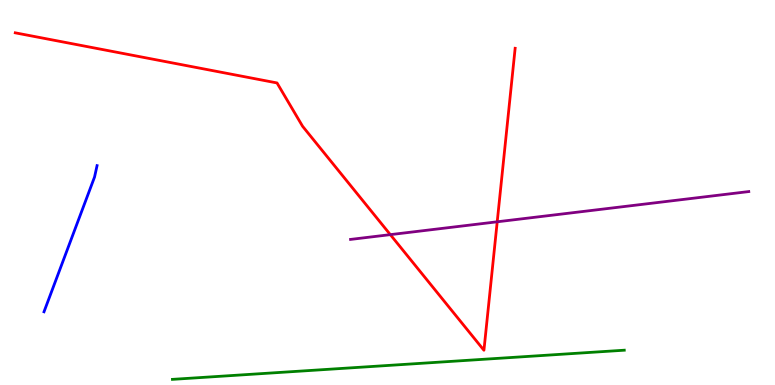[{'lines': ['blue', 'red'], 'intersections': []}, {'lines': ['green', 'red'], 'intersections': []}, {'lines': ['purple', 'red'], 'intersections': [{'x': 5.04, 'y': 3.91}, {'x': 6.42, 'y': 4.24}]}, {'lines': ['blue', 'green'], 'intersections': []}, {'lines': ['blue', 'purple'], 'intersections': []}, {'lines': ['green', 'purple'], 'intersections': []}]